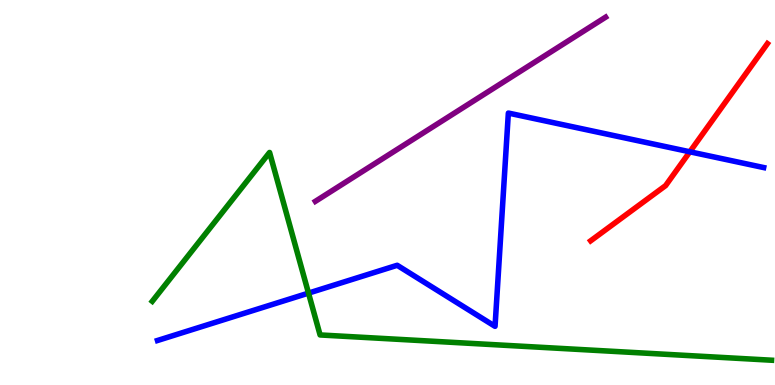[{'lines': ['blue', 'red'], 'intersections': [{'x': 8.9, 'y': 6.06}]}, {'lines': ['green', 'red'], 'intersections': []}, {'lines': ['purple', 'red'], 'intersections': []}, {'lines': ['blue', 'green'], 'intersections': [{'x': 3.98, 'y': 2.39}]}, {'lines': ['blue', 'purple'], 'intersections': []}, {'lines': ['green', 'purple'], 'intersections': []}]